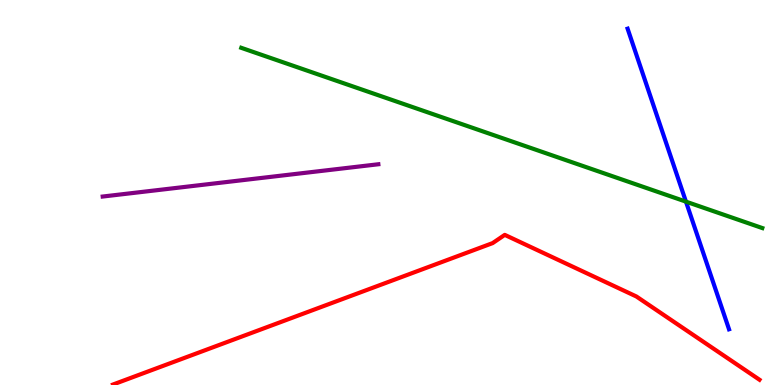[{'lines': ['blue', 'red'], 'intersections': []}, {'lines': ['green', 'red'], 'intersections': []}, {'lines': ['purple', 'red'], 'intersections': []}, {'lines': ['blue', 'green'], 'intersections': [{'x': 8.85, 'y': 4.76}]}, {'lines': ['blue', 'purple'], 'intersections': []}, {'lines': ['green', 'purple'], 'intersections': []}]